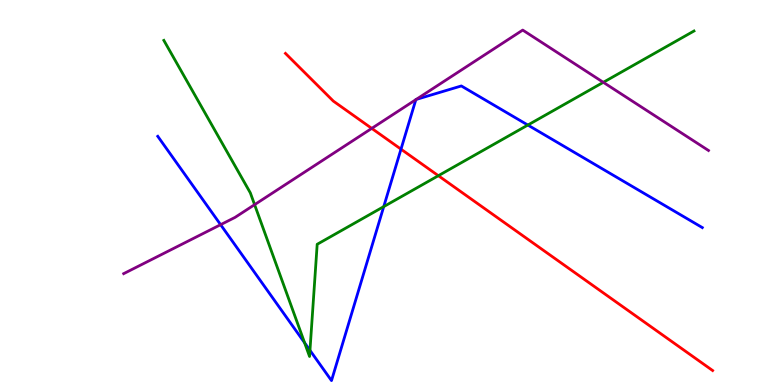[{'lines': ['blue', 'red'], 'intersections': [{'x': 5.17, 'y': 6.13}]}, {'lines': ['green', 'red'], 'intersections': [{'x': 5.66, 'y': 5.44}]}, {'lines': ['purple', 'red'], 'intersections': [{'x': 4.8, 'y': 6.67}]}, {'lines': ['blue', 'green'], 'intersections': [{'x': 3.93, 'y': 1.1}, {'x': 4.0, 'y': 0.9}, {'x': 4.95, 'y': 4.63}, {'x': 6.81, 'y': 6.75}]}, {'lines': ['blue', 'purple'], 'intersections': [{'x': 2.85, 'y': 4.16}, {'x': 5.37, 'y': 7.41}, {'x': 5.37, 'y': 7.42}]}, {'lines': ['green', 'purple'], 'intersections': [{'x': 3.29, 'y': 4.68}, {'x': 7.78, 'y': 7.86}]}]